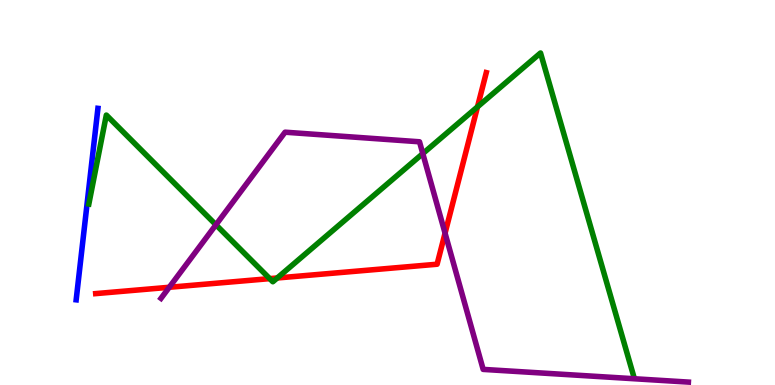[{'lines': ['blue', 'red'], 'intersections': []}, {'lines': ['green', 'red'], 'intersections': [{'x': 3.48, 'y': 2.76}, {'x': 3.58, 'y': 2.78}, {'x': 6.16, 'y': 7.22}]}, {'lines': ['purple', 'red'], 'intersections': [{'x': 2.18, 'y': 2.54}, {'x': 5.74, 'y': 3.94}]}, {'lines': ['blue', 'green'], 'intersections': []}, {'lines': ['blue', 'purple'], 'intersections': []}, {'lines': ['green', 'purple'], 'intersections': [{'x': 2.79, 'y': 4.16}, {'x': 5.46, 'y': 6.01}]}]